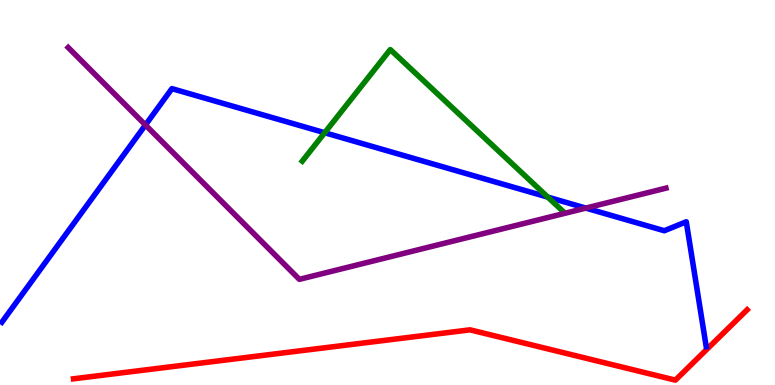[{'lines': ['blue', 'red'], 'intersections': []}, {'lines': ['green', 'red'], 'intersections': []}, {'lines': ['purple', 'red'], 'intersections': []}, {'lines': ['blue', 'green'], 'intersections': [{'x': 4.19, 'y': 6.55}, {'x': 7.07, 'y': 4.88}]}, {'lines': ['blue', 'purple'], 'intersections': [{'x': 1.88, 'y': 6.75}, {'x': 7.56, 'y': 4.6}]}, {'lines': ['green', 'purple'], 'intersections': []}]